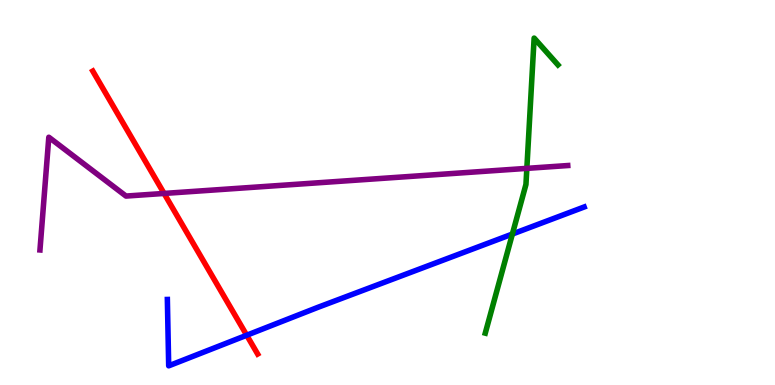[{'lines': ['blue', 'red'], 'intersections': [{'x': 3.18, 'y': 1.29}]}, {'lines': ['green', 'red'], 'intersections': []}, {'lines': ['purple', 'red'], 'intersections': [{'x': 2.12, 'y': 4.98}]}, {'lines': ['blue', 'green'], 'intersections': [{'x': 6.61, 'y': 3.92}]}, {'lines': ['blue', 'purple'], 'intersections': []}, {'lines': ['green', 'purple'], 'intersections': [{'x': 6.8, 'y': 5.63}]}]